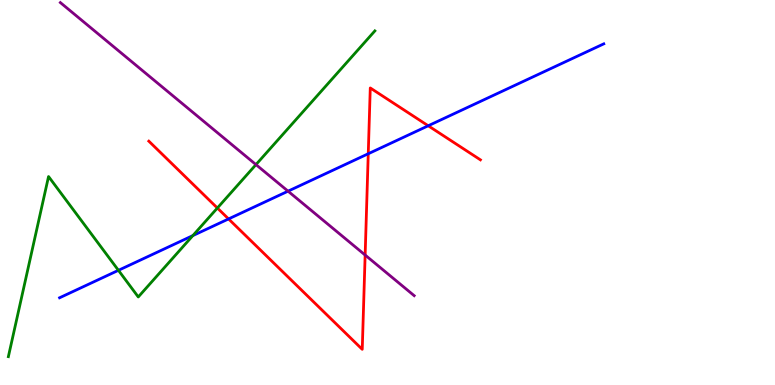[{'lines': ['blue', 'red'], 'intersections': [{'x': 2.95, 'y': 4.31}, {'x': 4.75, 'y': 6.01}, {'x': 5.53, 'y': 6.73}]}, {'lines': ['green', 'red'], 'intersections': [{'x': 2.8, 'y': 4.6}]}, {'lines': ['purple', 'red'], 'intersections': [{'x': 4.71, 'y': 3.38}]}, {'lines': ['blue', 'green'], 'intersections': [{'x': 1.53, 'y': 2.98}, {'x': 2.49, 'y': 3.88}]}, {'lines': ['blue', 'purple'], 'intersections': [{'x': 3.72, 'y': 5.03}]}, {'lines': ['green', 'purple'], 'intersections': [{'x': 3.3, 'y': 5.72}]}]